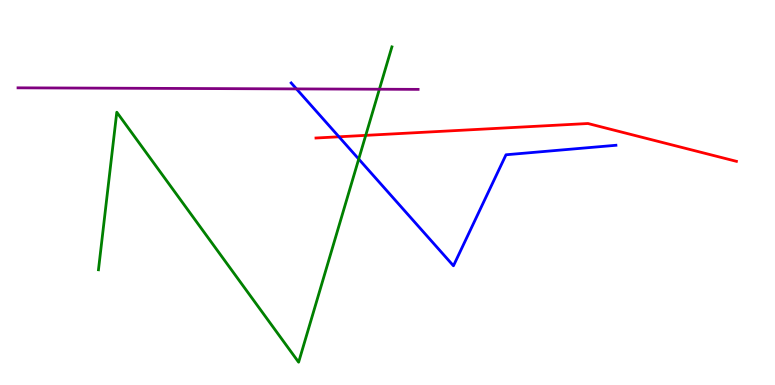[{'lines': ['blue', 'red'], 'intersections': [{'x': 4.37, 'y': 6.45}]}, {'lines': ['green', 'red'], 'intersections': [{'x': 4.72, 'y': 6.48}]}, {'lines': ['purple', 'red'], 'intersections': []}, {'lines': ['blue', 'green'], 'intersections': [{'x': 4.63, 'y': 5.87}]}, {'lines': ['blue', 'purple'], 'intersections': [{'x': 3.83, 'y': 7.69}]}, {'lines': ['green', 'purple'], 'intersections': [{'x': 4.9, 'y': 7.68}]}]